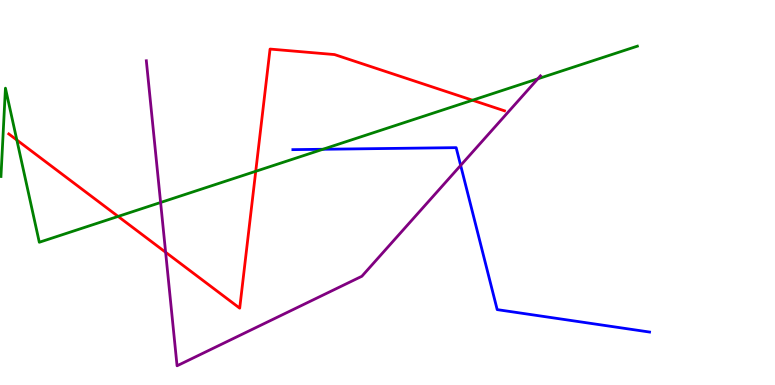[{'lines': ['blue', 'red'], 'intersections': []}, {'lines': ['green', 'red'], 'intersections': [{'x': 0.217, 'y': 6.36}, {'x': 1.52, 'y': 4.38}, {'x': 3.3, 'y': 5.55}, {'x': 6.1, 'y': 7.4}]}, {'lines': ['purple', 'red'], 'intersections': [{'x': 2.14, 'y': 3.45}]}, {'lines': ['blue', 'green'], 'intersections': [{'x': 4.17, 'y': 6.12}]}, {'lines': ['blue', 'purple'], 'intersections': [{'x': 5.94, 'y': 5.7}]}, {'lines': ['green', 'purple'], 'intersections': [{'x': 2.07, 'y': 4.74}, {'x': 6.94, 'y': 7.95}]}]